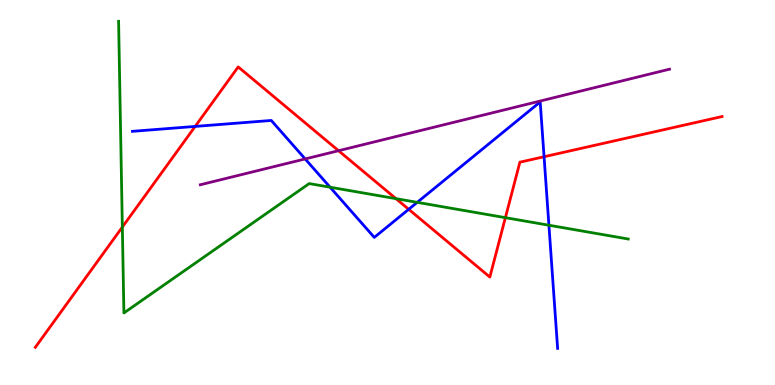[{'lines': ['blue', 'red'], 'intersections': [{'x': 2.52, 'y': 6.72}, {'x': 5.27, 'y': 4.56}, {'x': 7.02, 'y': 5.93}]}, {'lines': ['green', 'red'], 'intersections': [{'x': 1.58, 'y': 4.1}, {'x': 5.11, 'y': 4.84}, {'x': 6.52, 'y': 4.35}]}, {'lines': ['purple', 'red'], 'intersections': [{'x': 4.37, 'y': 6.09}]}, {'lines': ['blue', 'green'], 'intersections': [{'x': 4.26, 'y': 5.14}, {'x': 5.38, 'y': 4.74}, {'x': 7.08, 'y': 4.15}]}, {'lines': ['blue', 'purple'], 'intersections': [{'x': 3.94, 'y': 5.87}]}, {'lines': ['green', 'purple'], 'intersections': []}]